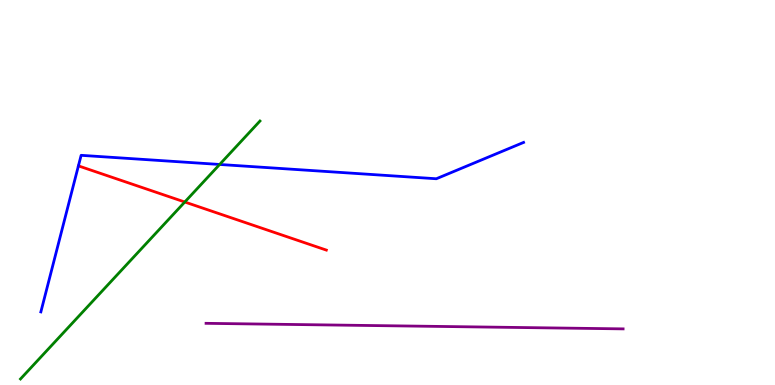[{'lines': ['blue', 'red'], 'intersections': []}, {'lines': ['green', 'red'], 'intersections': [{'x': 2.38, 'y': 4.75}]}, {'lines': ['purple', 'red'], 'intersections': []}, {'lines': ['blue', 'green'], 'intersections': [{'x': 2.83, 'y': 5.73}]}, {'lines': ['blue', 'purple'], 'intersections': []}, {'lines': ['green', 'purple'], 'intersections': []}]